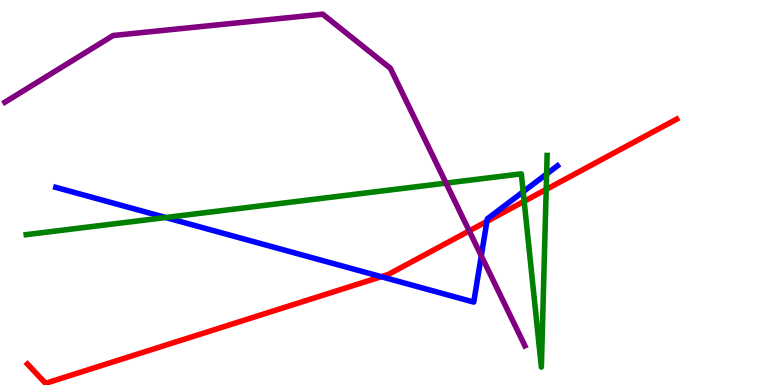[{'lines': ['blue', 'red'], 'intersections': [{'x': 4.92, 'y': 2.81}, {'x': 6.28, 'y': 4.25}]}, {'lines': ['green', 'red'], 'intersections': [{'x': 6.76, 'y': 4.77}, {'x': 7.05, 'y': 5.08}]}, {'lines': ['purple', 'red'], 'intersections': [{'x': 6.05, 'y': 4.0}]}, {'lines': ['blue', 'green'], 'intersections': [{'x': 2.14, 'y': 4.35}, {'x': 6.75, 'y': 5.02}, {'x': 7.05, 'y': 5.48}]}, {'lines': ['blue', 'purple'], 'intersections': [{'x': 6.21, 'y': 3.36}]}, {'lines': ['green', 'purple'], 'intersections': [{'x': 5.76, 'y': 5.24}]}]